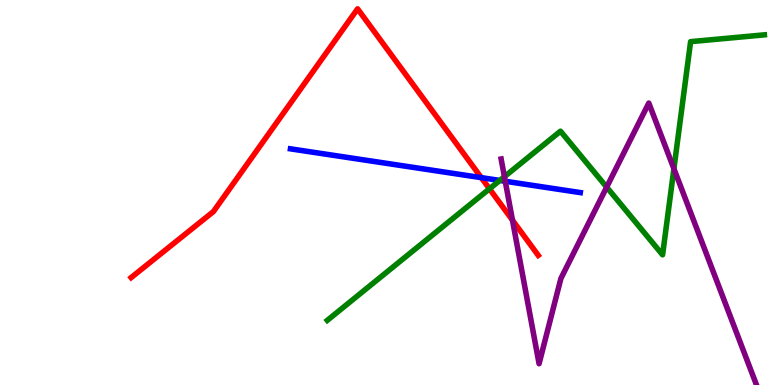[{'lines': ['blue', 'red'], 'intersections': [{'x': 6.21, 'y': 5.39}]}, {'lines': ['green', 'red'], 'intersections': [{'x': 6.32, 'y': 5.1}]}, {'lines': ['purple', 'red'], 'intersections': [{'x': 6.61, 'y': 4.28}]}, {'lines': ['blue', 'green'], 'intersections': [{'x': 6.45, 'y': 5.31}]}, {'lines': ['blue', 'purple'], 'intersections': [{'x': 6.52, 'y': 5.29}]}, {'lines': ['green', 'purple'], 'intersections': [{'x': 6.51, 'y': 5.41}, {'x': 7.83, 'y': 5.14}, {'x': 8.7, 'y': 5.62}]}]